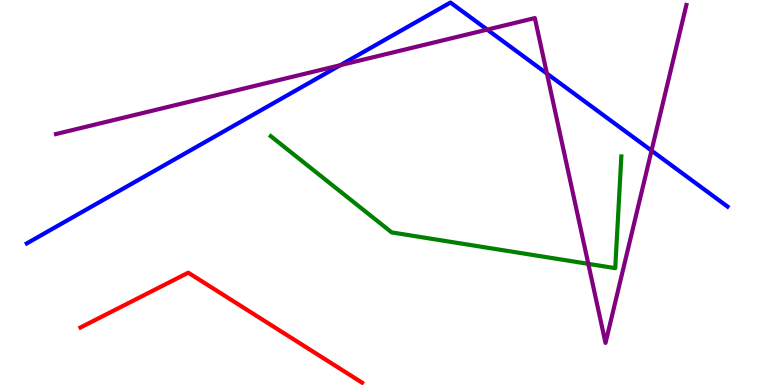[{'lines': ['blue', 'red'], 'intersections': []}, {'lines': ['green', 'red'], 'intersections': []}, {'lines': ['purple', 'red'], 'intersections': []}, {'lines': ['blue', 'green'], 'intersections': []}, {'lines': ['blue', 'purple'], 'intersections': [{'x': 4.39, 'y': 8.31}, {'x': 6.29, 'y': 9.23}, {'x': 7.06, 'y': 8.09}, {'x': 8.41, 'y': 6.09}]}, {'lines': ['green', 'purple'], 'intersections': [{'x': 7.59, 'y': 3.15}]}]